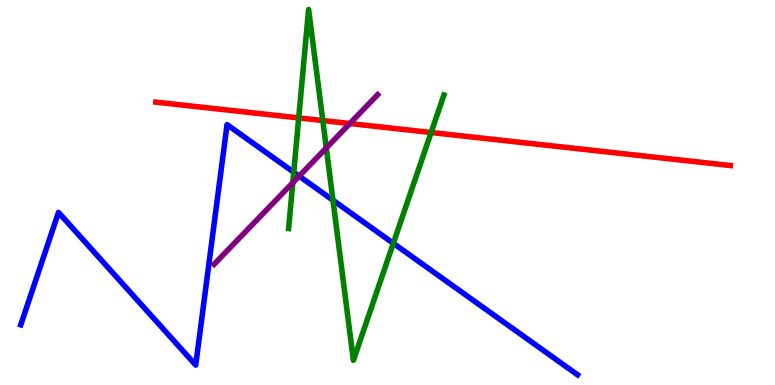[{'lines': ['blue', 'red'], 'intersections': []}, {'lines': ['green', 'red'], 'intersections': [{'x': 3.85, 'y': 6.94}, {'x': 4.17, 'y': 6.87}, {'x': 5.56, 'y': 6.56}]}, {'lines': ['purple', 'red'], 'intersections': [{'x': 4.51, 'y': 6.79}]}, {'lines': ['blue', 'green'], 'intersections': [{'x': 3.79, 'y': 5.53}, {'x': 4.3, 'y': 4.8}, {'x': 5.08, 'y': 3.68}]}, {'lines': ['blue', 'purple'], 'intersections': [{'x': 3.86, 'y': 5.43}]}, {'lines': ['green', 'purple'], 'intersections': [{'x': 3.78, 'y': 5.25}, {'x': 4.21, 'y': 6.16}]}]